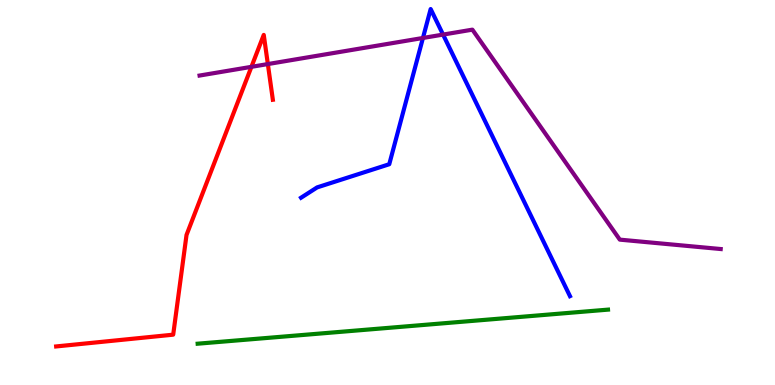[{'lines': ['blue', 'red'], 'intersections': []}, {'lines': ['green', 'red'], 'intersections': []}, {'lines': ['purple', 'red'], 'intersections': [{'x': 3.24, 'y': 8.26}, {'x': 3.46, 'y': 8.34}]}, {'lines': ['blue', 'green'], 'intersections': []}, {'lines': ['blue', 'purple'], 'intersections': [{'x': 5.46, 'y': 9.01}, {'x': 5.72, 'y': 9.1}]}, {'lines': ['green', 'purple'], 'intersections': []}]